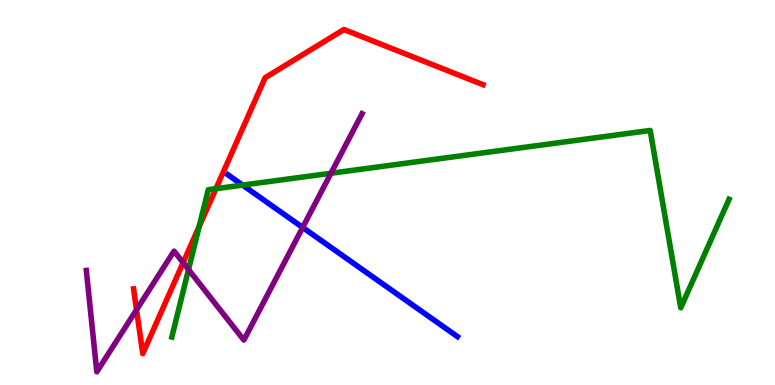[{'lines': ['blue', 'red'], 'intersections': []}, {'lines': ['green', 'red'], 'intersections': [{'x': 2.57, 'y': 4.12}, {'x': 2.79, 'y': 5.1}]}, {'lines': ['purple', 'red'], 'intersections': [{'x': 1.76, 'y': 1.95}, {'x': 2.36, 'y': 3.18}]}, {'lines': ['blue', 'green'], 'intersections': [{'x': 3.13, 'y': 5.19}]}, {'lines': ['blue', 'purple'], 'intersections': [{'x': 3.91, 'y': 4.09}]}, {'lines': ['green', 'purple'], 'intersections': [{'x': 2.43, 'y': 3.0}, {'x': 4.27, 'y': 5.5}]}]